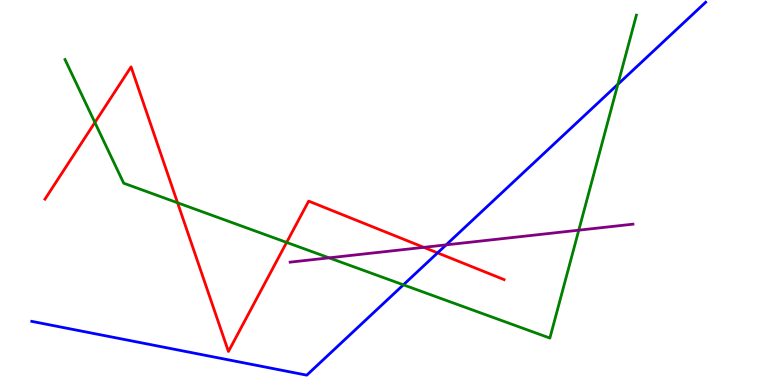[{'lines': ['blue', 'red'], 'intersections': [{'x': 5.65, 'y': 3.43}]}, {'lines': ['green', 'red'], 'intersections': [{'x': 1.22, 'y': 6.82}, {'x': 2.29, 'y': 4.73}, {'x': 3.7, 'y': 3.7}]}, {'lines': ['purple', 'red'], 'intersections': [{'x': 5.47, 'y': 3.58}]}, {'lines': ['blue', 'green'], 'intersections': [{'x': 5.2, 'y': 2.6}, {'x': 7.97, 'y': 7.81}]}, {'lines': ['blue', 'purple'], 'intersections': [{'x': 5.76, 'y': 3.64}]}, {'lines': ['green', 'purple'], 'intersections': [{'x': 4.25, 'y': 3.3}, {'x': 7.47, 'y': 4.02}]}]